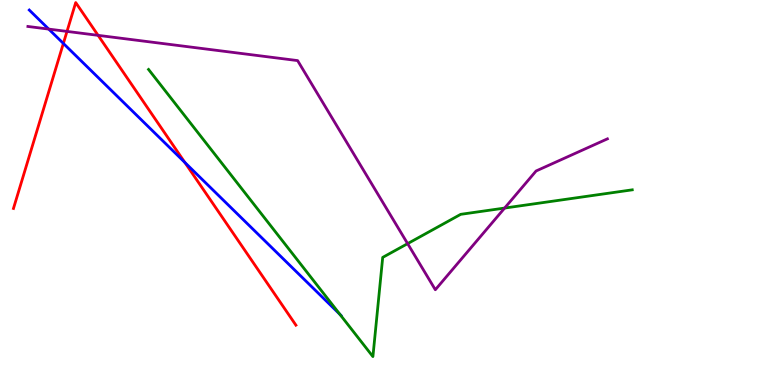[{'lines': ['blue', 'red'], 'intersections': [{'x': 0.818, 'y': 8.87}, {'x': 2.39, 'y': 5.78}]}, {'lines': ['green', 'red'], 'intersections': []}, {'lines': ['purple', 'red'], 'intersections': [{'x': 0.864, 'y': 9.18}, {'x': 1.27, 'y': 9.08}]}, {'lines': ['blue', 'green'], 'intersections': [{'x': 4.39, 'y': 1.83}]}, {'lines': ['blue', 'purple'], 'intersections': [{'x': 0.629, 'y': 9.24}]}, {'lines': ['green', 'purple'], 'intersections': [{'x': 5.26, 'y': 3.67}, {'x': 6.51, 'y': 4.6}]}]